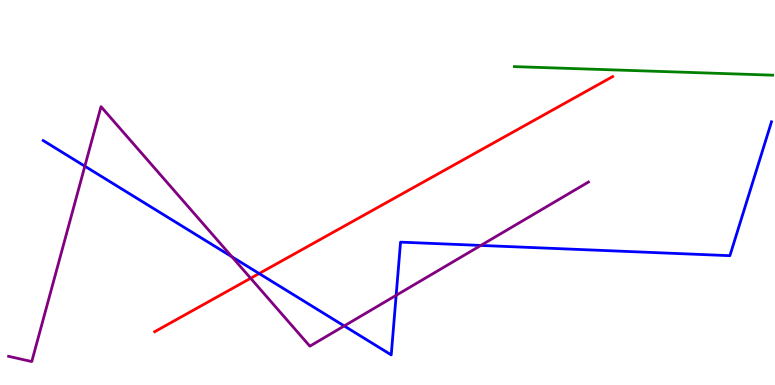[{'lines': ['blue', 'red'], 'intersections': [{'x': 3.34, 'y': 2.9}]}, {'lines': ['green', 'red'], 'intersections': []}, {'lines': ['purple', 'red'], 'intersections': [{'x': 3.23, 'y': 2.77}]}, {'lines': ['blue', 'green'], 'intersections': []}, {'lines': ['blue', 'purple'], 'intersections': [{'x': 1.09, 'y': 5.68}, {'x': 2.99, 'y': 3.33}, {'x': 4.44, 'y': 1.53}, {'x': 5.11, 'y': 2.33}, {'x': 6.2, 'y': 3.62}]}, {'lines': ['green', 'purple'], 'intersections': []}]